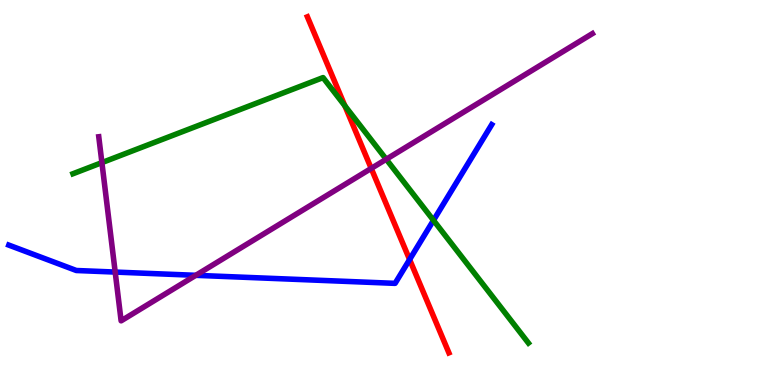[{'lines': ['blue', 'red'], 'intersections': [{'x': 5.29, 'y': 3.26}]}, {'lines': ['green', 'red'], 'intersections': [{'x': 4.45, 'y': 7.25}]}, {'lines': ['purple', 'red'], 'intersections': [{'x': 4.79, 'y': 5.63}]}, {'lines': ['blue', 'green'], 'intersections': [{'x': 5.59, 'y': 4.28}]}, {'lines': ['blue', 'purple'], 'intersections': [{'x': 1.49, 'y': 2.93}, {'x': 2.53, 'y': 2.85}]}, {'lines': ['green', 'purple'], 'intersections': [{'x': 1.31, 'y': 5.78}, {'x': 4.98, 'y': 5.86}]}]